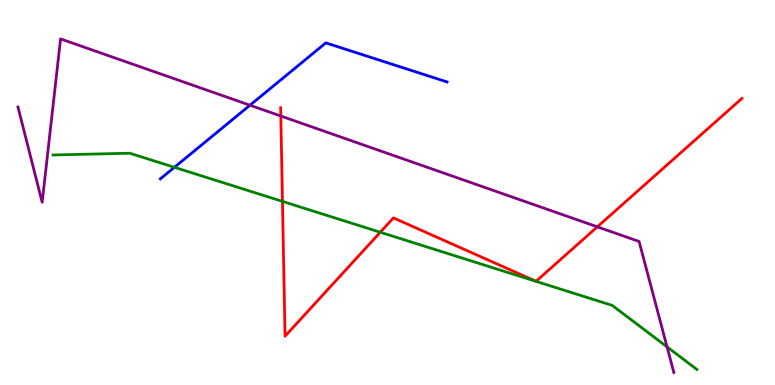[{'lines': ['blue', 'red'], 'intersections': []}, {'lines': ['green', 'red'], 'intersections': [{'x': 3.64, 'y': 4.77}, {'x': 4.91, 'y': 3.97}]}, {'lines': ['purple', 'red'], 'intersections': [{'x': 3.62, 'y': 6.99}, {'x': 7.71, 'y': 4.11}]}, {'lines': ['blue', 'green'], 'intersections': [{'x': 2.25, 'y': 5.65}]}, {'lines': ['blue', 'purple'], 'intersections': [{'x': 3.23, 'y': 7.27}]}, {'lines': ['green', 'purple'], 'intersections': [{'x': 8.61, 'y': 0.99}]}]